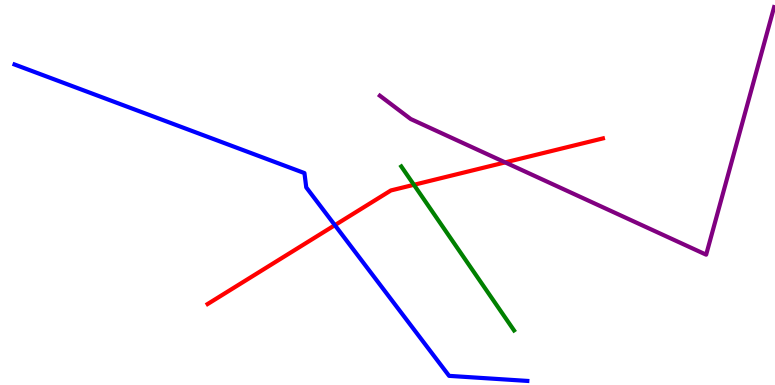[{'lines': ['blue', 'red'], 'intersections': [{'x': 4.32, 'y': 4.15}]}, {'lines': ['green', 'red'], 'intersections': [{'x': 5.34, 'y': 5.2}]}, {'lines': ['purple', 'red'], 'intersections': [{'x': 6.52, 'y': 5.78}]}, {'lines': ['blue', 'green'], 'intersections': []}, {'lines': ['blue', 'purple'], 'intersections': []}, {'lines': ['green', 'purple'], 'intersections': []}]